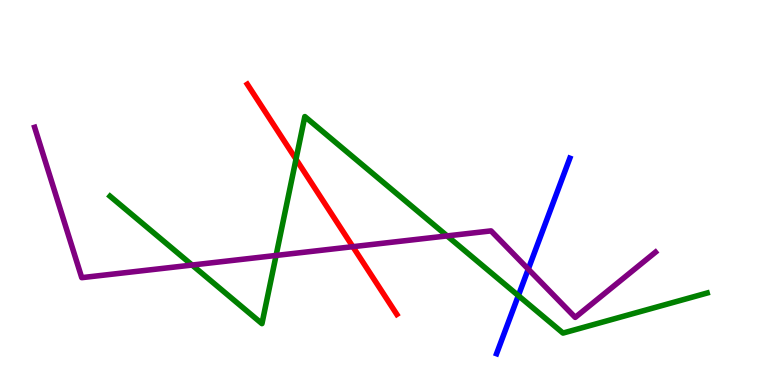[{'lines': ['blue', 'red'], 'intersections': []}, {'lines': ['green', 'red'], 'intersections': [{'x': 3.82, 'y': 5.87}]}, {'lines': ['purple', 'red'], 'intersections': [{'x': 4.55, 'y': 3.59}]}, {'lines': ['blue', 'green'], 'intersections': [{'x': 6.69, 'y': 2.32}]}, {'lines': ['blue', 'purple'], 'intersections': [{'x': 6.82, 'y': 3.01}]}, {'lines': ['green', 'purple'], 'intersections': [{'x': 2.48, 'y': 3.12}, {'x': 3.56, 'y': 3.36}, {'x': 5.77, 'y': 3.87}]}]